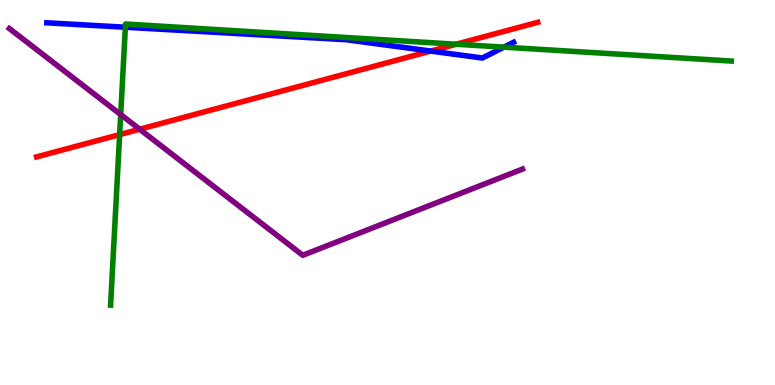[{'lines': ['blue', 'red'], 'intersections': [{'x': 5.56, 'y': 8.67}]}, {'lines': ['green', 'red'], 'intersections': [{'x': 1.54, 'y': 6.5}, {'x': 5.89, 'y': 8.85}]}, {'lines': ['purple', 'red'], 'intersections': [{'x': 1.8, 'y': 6.64}]}, {'lines': ['blue', 'green'], 'intersections': [{'x': 1.62, 'y': 9.29}, {'x': 6.5, 'y': 8.78}]}, {'lines': ['blue', 'purple'], 'intersections': []}, {'lines': ['green', 'purple'], 'intersections': [{'x': 1.56, 'y': 7.02}]}]